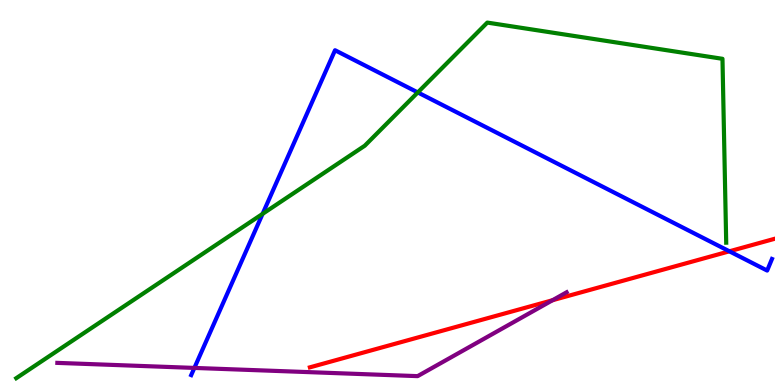[{'lines': ['blue', 'red'], 'intersections': [{'x': 9.41, 'y': 3.47}]}, {'lines': ['green', 'red'], 'intersections': []}, {'lines': ['purple', 'red'], 'intersections': [{'x': 7.13, 'y': 2.2}]}, {'lines': ['blue', 'green'], 'intersections': [{'x': 3.39, 'y': 4.44}, {'x': 5.39, 'y': 7.6}]}, {'lines': ['blue', 'purple'], 'intersections': [{'x': 2.51, 'y': 0.444}]}, {'lines': ['green', 'purple'], 'intersections': []}]